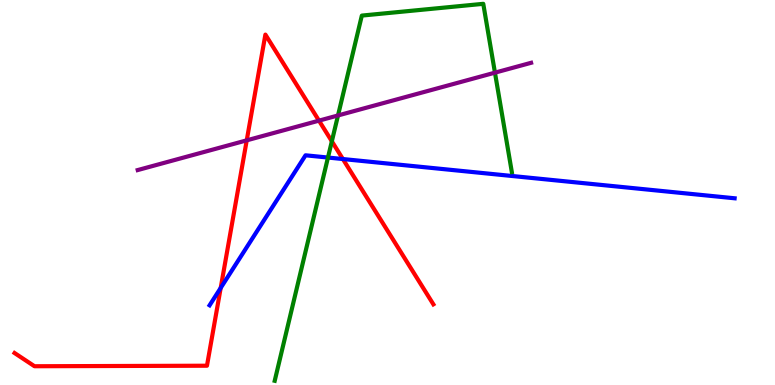[{'lines': ['blue', 'red'], 'intersections': [{'x': 2.85, 'y': 2.52}, {'x': 4.42, 'y': 5.87}]}, {'lines': ['green', 'red'], 'intersections': [{'x': 4.28, 'y': 6.33}]}, {'lines': ['purple', 'red'], 'intersections': [{'x': 3.18, 'y': 6.35}, {'x': 4.12, 'y': 6.87}]}, {'lines': ['blue', 'green'], 'intersections': [{'x': 4.23, 'y': 5.91}]}, {'lines': ['blue', 'purple'], 'intersections': []}, {'lines': ['green', 'purple'], 'intersections': [{'x': 4.36, 'y': 7.0}, {'x': 6.39, 'y': 8.11}]}]